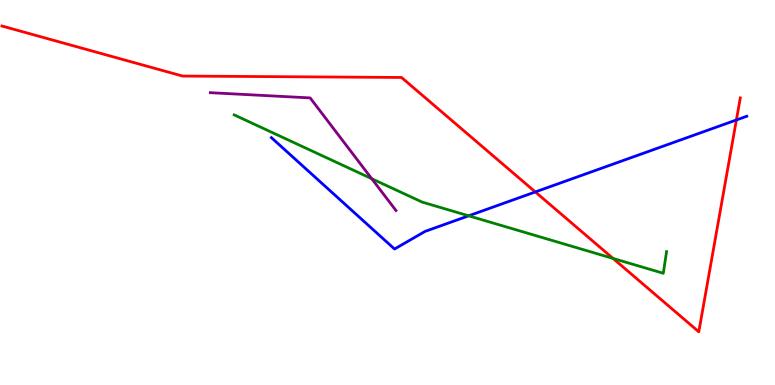[{'lines': ['blue', 'red'], 'intersections': [{'x': 6.91, 'y': 5.01}, {'x': 9.5, 'y': 6.88}]}, {'lines': ['green', 'red'], 'intersections': [{'x': 7.91, 'y': 3.29}]}, {'lines': ['purple', 'red'], 'intersections': []}, {'lines': ['blue', 'green'], 'intersections': [{'x': 6.05, 'y': 4.39}]}, {'lines': ['blue', 'purple'], 'intersections': []}, {'lines': ['green', 'purple'], 'intersections': [{'x': 4.8, 'y': 5.36}]}]